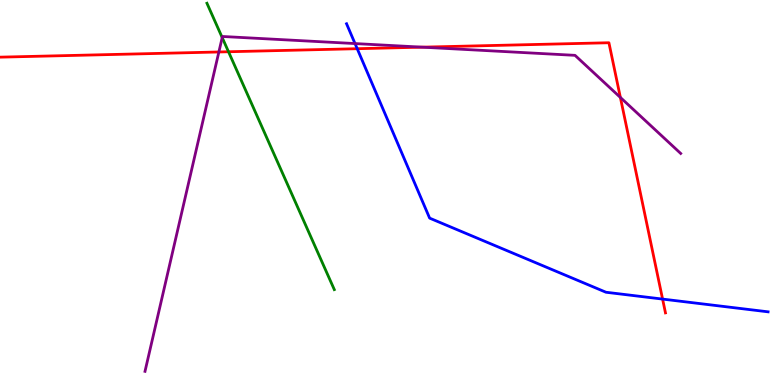[{'lines': ['blue', 'red'], 'intersections': [{'x': 4.61, 'y': 8.74}, {'x': 8.55, 'y': 2.23}]}, {'lines': ['green', 'red'], 'intersections': [{'x': 2.95, 'y': 8.66}]}, {'lines': ['purple', 'red'], 'intersections': [{'x': 2.82, 'y': 8.65}, {'x': 5.45, 'y': 8.77}, {'x': 8.0, 'y': 7.47}]}, {'lines': ['blue', 'green'], 'intersections': []}, {'lines': ['blue', 'purple'], 'intersections': [{'x': 4.58, 'y': 8.87}]}, {'lines': ['green', 'purple'], 'intersections': [{'x': 2.87, 'y': 9.02}]}]